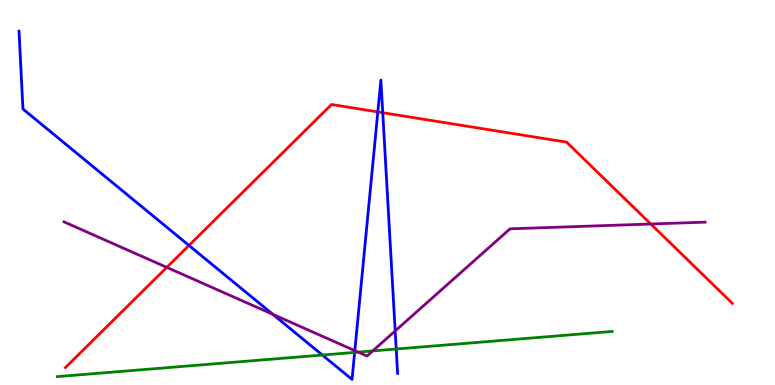[{'lines': ['blue', 'red'], 'intersections': [{'x': 2.44, 'y': 3.63}, {'x': 4.88, 'y': 7.09}, {'x': 4.94, 'y': 7.07}]}, {'lines': ['green', 'red'], 'intersections': []}, {'lines': ['purple', 'red'], 'intersections': [{'x': 2.15, 'y': 3.06}, {'x': 8.4, 'y': 4.18}]}, {'lines': ['blue', 'green'], 'intersections': [{'x': 4.16, 'y': 0.778}, {'x': 4.58, 'y': 0.847}, {'x': 5.11, 'y': 0.934}]}, {'lines': ['blue', 'purple'], 'intersections': [{'x': 3.52, 'y': 1.84}, {'x': 4.58, 'y': 0.893}, {'x': 5.1, 'y': 1.4}]}, {'lines': ['green', 'purple'], 'intersections': [{'x': 4.62, 'y': 0.854}, {'x': 4.81, 'y': 0.885}]}]